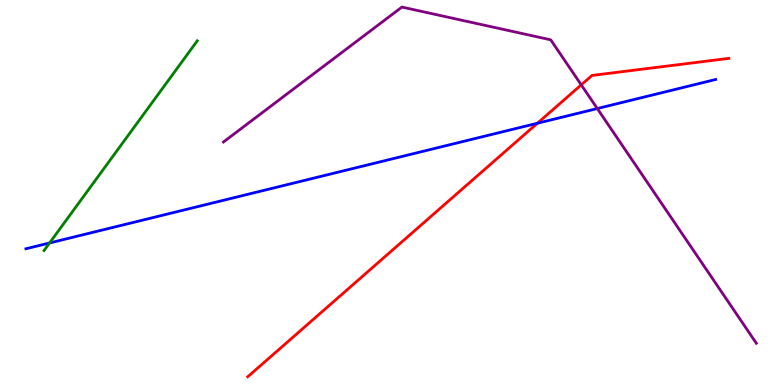[{'lines': ['blue', 'red'], 'intersections': [{'x': 6.93, 'y': 6.8}]}, {'lines': ['green', 'red'], 'intersections': []}, {'lines': ['purple', 'red'], 'intersections': [{'x': 7.5, 'y': 7.8}]}, {'lines': ['blue', 'green'], 'intersections': [{'x': 0.64, 'y': 3.69}]}, {'lines': ['blue', 'purple'], 'intersections': [{'x': 7.71, 'y': 7.18}]}, {'lines': ['green', 'purple'], 'intersections': []}]